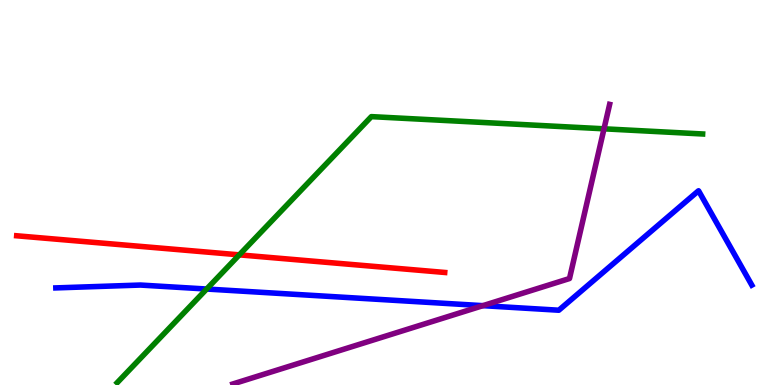[{'lines': ['blue', 'red'], 'intersections': []}, {'lines': ['green', 'red'], 'intersections': [{'x': 3.09, 'y': 3.38}]}, {'lines': ['purple', 'red'], 'intersections': []}, {'lines': ['blue', 'green'], 'intersections': [{'x': 2.67, 'y': 2.49}]}, {'lines': ['blue', 'purple'], 'intersections': [{'x': 6.23, 'y': 2.06}]}, {'lines': ['green', 'purple'], 'intersections': [{'x': 7.79, 'y': 6.65}]}]